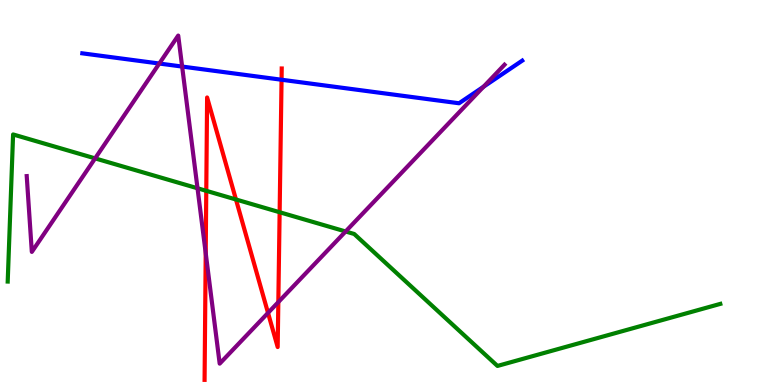[{'lines': ['blue', 'red'], 'intersections': [{'x': 3.63, 'y': 7.93}]}, {'lines': ['green', 'red'], 'intersections': [{'x': 2.66, 'y': 5.04}, {'x': 3.04, 'y': 4.82}, {'x': 3.61, 'y': 4.49}]}, {'lines': ['purple', 'red'], 'intersections': [{'x': 2.65, 'y': 3.43}, {'x': 3.46, 'y': 1.87}, {'x': 3.59, 'y': 2.15}]}, {'lines': ['blue', 'green'], 'intersections': []}, {'lines': ['blue', 'purple'], 'intersections': [{'x': 2.06, 'y': 8.35}, {'x': 2.35, 'y': 8.27}, {'x': 6.24, 'y': 7.75}]}, {'lines': ['green', 'purple'], 'intersections': [{'x': 1.23, 'y': 5.89}, {'x': 2.55, 'y': 5.11}, {'x': 4.46, 'y': 3.99}]}]